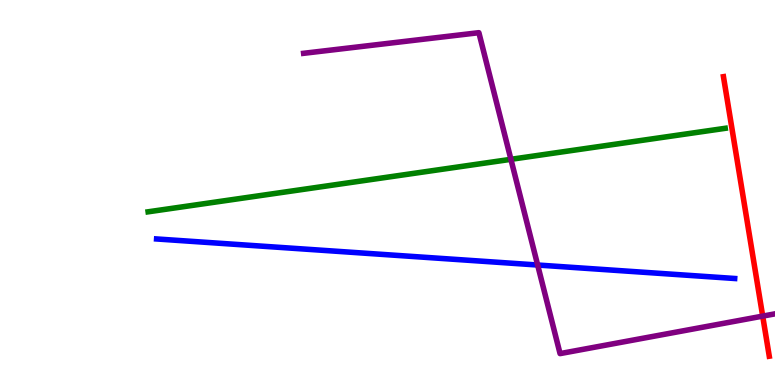[{'lines': ['blue', 'red'], 'intersections': []}, {'lines': ['green', 'red'], 'intersections': []}, {'lines': ['purple', 'red'], 'intersections': [{'x': 9.84, 'y': 1.79}]}, {'lines': ['blue', 'green'], 'intersections': []}, {'lines': ['blue', 'purple'], 'intersections': [{'x': 6.94, 'y': 3.12}]}, {'lines': ['green', 'purple'], 'intersections': [{'x': 6.59, 'y': 5.86}]}]